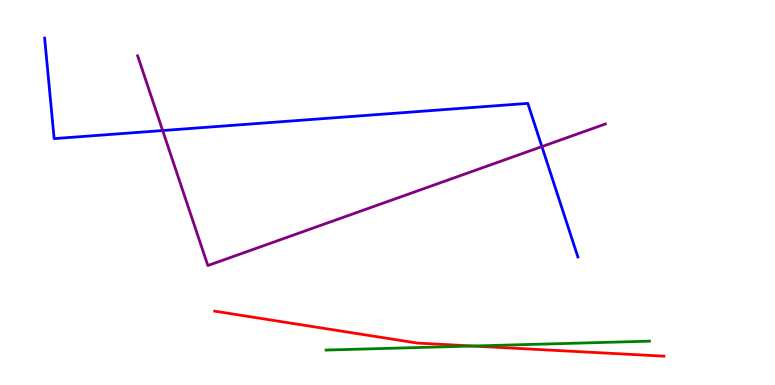[{'lines': ['blue', 'red'], 'intersections': []}, {'lines': ['green', 'red'], 'intersections': [{'x': 6.1, 'y': 1.01}]}, {'lines': ['purple', 'red'], 'intersections': []}, {'lines': ['blue', 'green'], 'intersections': []}, {'lines': ['blue', 'purple'], 'intersections': [{'x': 2.1, 'y': 6.61}, {'x': 6.99, 'y': 6.19}]}, {'lines': ['green', 'purple'], 'intersections': []}]